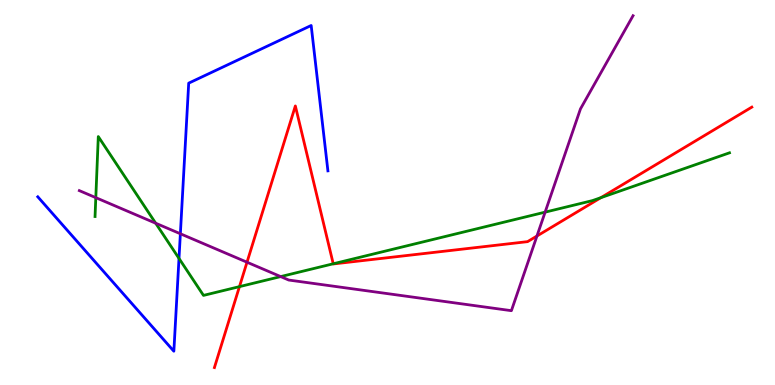[{'lines': ['blue', 'red'], 'intersections': []}, {'lines': ['green', 'red'], 'intersections': [{'x': 3.09, 'y': 2.56}, {'x': 4.3, 'y': 3.15}, {'x': 7.75, 'y': 4.87}]}, {'lines': ['purple', 'red'], 'intersections': [{'x': 3.19, 'y': 3.19}, {'x': 6.93, 'y': 3.87}]}, {'lines': ['blue', 'green'], 'intersections': [{'x': 2.31, 'y': 3.29}]}, {'lines': ['blue', 'purple'], 'intersections': [{'x': 2.33, 'y': 3.93}]}, {'lines': ['green', 'purple'], 'intersections': [{'x': 1.24, 'y': 4.87}, {'x': 2.01, 'y': 4.2}, {'x': 3.62, 'y': 2.82}, {'x': 7.03, 'y': 4.49}]}]